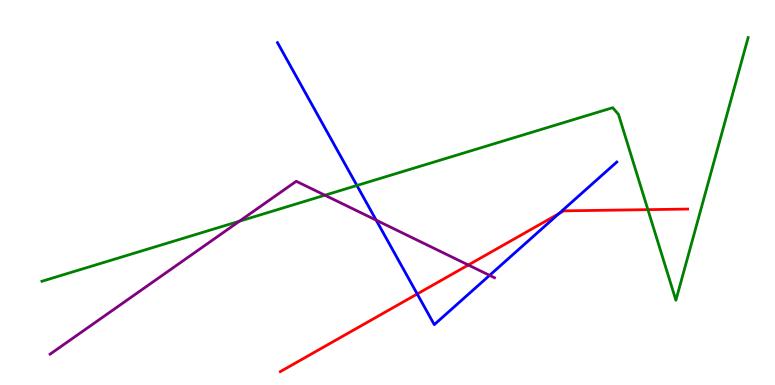[{'lines': ['blue', 'red'], 'intersections': [{'x': 5.38, 'y': 2.36}, {'x': 7.21, 'y': 4.45}]}, {'lines': ['green', 'red'], 'intersections': [{'x': 8.36, 'y': 4.55}]}, {'lines': ['purple', 'red'], 'intersections': [{'x': 6.04, 'y': 3.12}]}, {'lines': ['blue', 'green'], 'intersections': [{'x': 4.61, 'y': 5.18}]}, {'lines': ['blue', 'purple'], 'intersections': [{'x': 4.85, 'y': 4.28}, {'x': 6.32, 'y': 2.85}]}, {'lines': ['green', 'purple'], 'intersections': [{'x': 3.09, 'y': 4.25}, {'x': 4.19, 'y': 4.93}]}]